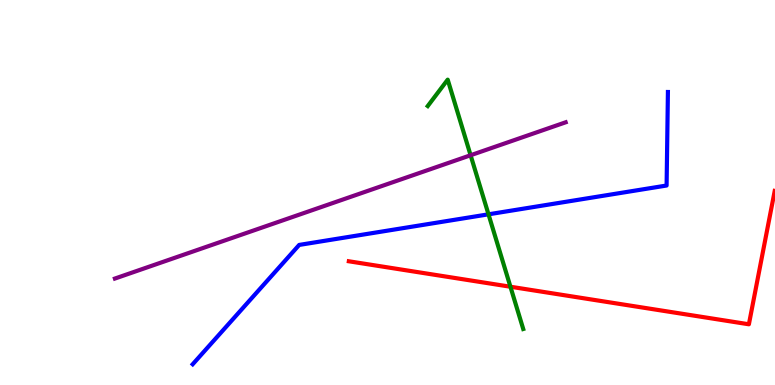[{'lines': ['blue', 'red'], 'intersections': []}, {'lines': ['green', 'red'], 'intersections': [{'x': 6.59, 'y': 2.55}]}, {'lines': ['purple', 'red'], 'intersections': []}, {'lines': ['blue', 'green'], 'intersections': [{'x': 6.3, 'y': 4.43}]}, {'lines': ['blue', 'purple'], 'intersections': []}, {'lines': ['green', 'purple'], 'intersections': [{'x': 6.07, 'y': 5.97}]}]